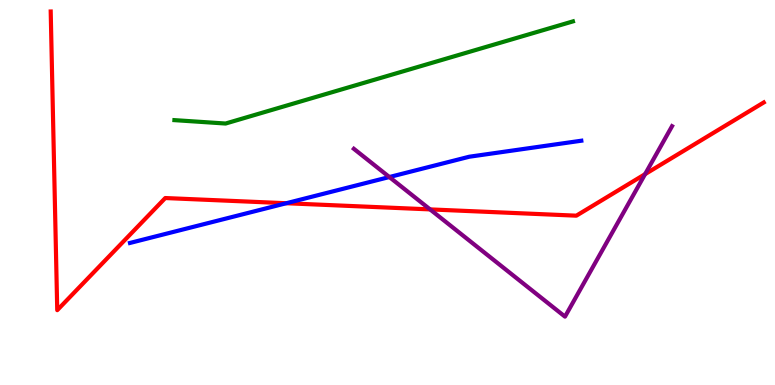[{'lines': ['blue', 'red'], 'intersections': [{'x': 3.69, 'y': 4.72}]}, {'lines': ['green', 'red'], 'intersections': []}, {'lines': ['purple', 'red'], 'intersections': [{'x': 5.55, 'y': 4.56}, {'x': 8.32, 'y': 5.48}]}, {'lines': ['blue', 'green'], 'intersections': []}, {'lines': ['blue', 'purple'], 'intersections': [{'x': 5.02, 'y': 5.4}]}, {'lines': ['green', 'purple'], 'intersections': []}]